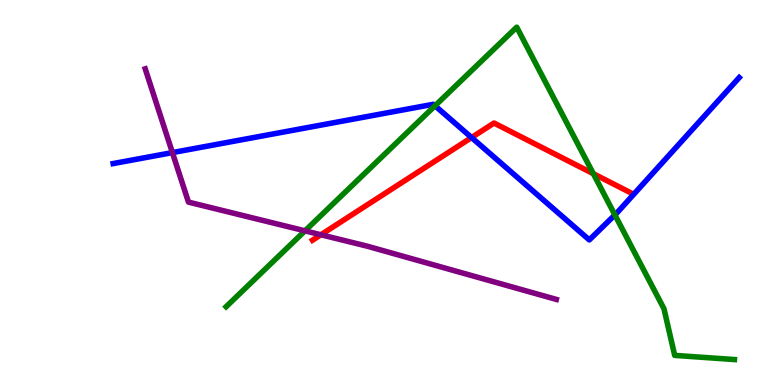[{'lines': ['blue', 'red'], 'intersections': [{'x': 6.08, 'y': 6.43}]}, {'lines': ['green', 'red'], 'intersections': [{'x': 7.66, 'y': 5.49}]}, {'lines': ['purple', 'red'], 'intersections': [{'x': 4.14, 'y': 3.9}]}, {'lines': ['blue', 'green'], 'intersections': [{'x': 5.61, 'y': 7.25}, {'x': 7.93, 'y': 4.42}]}, {'lines': ['blue', 'purple'], 'intersections': [{'x': 2.22, 'y': 6.04}]}, {'lines': ['green', 'purple'], 'intersections': [{'x': 3.94, 'y': 4.0}]}]